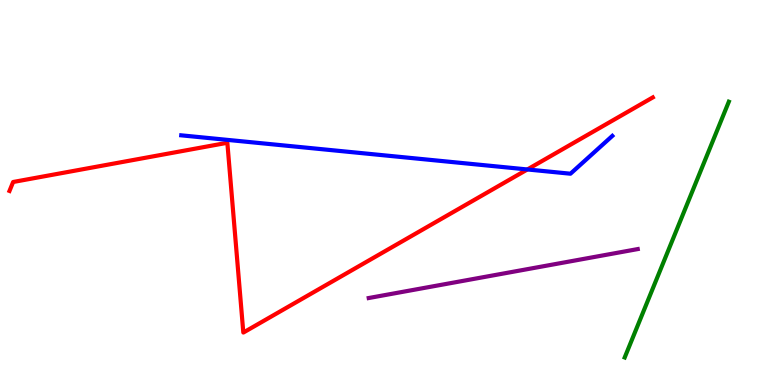[{'lines': ['blue', 'red'], 'intersections': [{'x': 6.8, 'y': 5.6}]}, {'lines': ['green', 'red'], 'intersections': []}, {'lines': ['purple', 'red'], 'intersections': []}, {'lines': ['blue', 'green'], 'intersections': []}, {'lines': ['blue', 'purple'], 'intersections': []}, {'lines': ['green', 'purple'], 'intersections': []}]